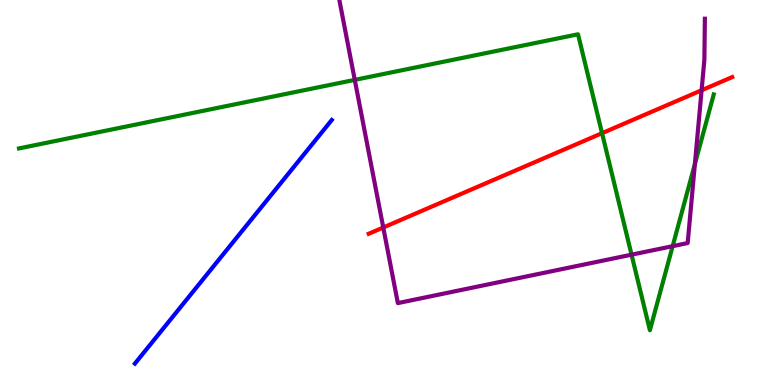[{'lines': ['blue', 'red'], 'intersections': []}, {'lines': ['green', 'red'], 'intersections': [{'x': 7.77, 'y': 6.54}]}, {'lines': ['purple', 'red'], 'intersections': [{'x': 4.95, 'y': 4.09}, {'x': 9.05, 'y': 7.66}]}, {'lines': ['blue', 'green'], 'intersections': []}, {'lines': ['blue', 'purple'], 'intersections': []}, {'lines': ['green', 'purple'], 'intersections': [{'x': 4.58, 'y': 7.93}, {'x': 8.15, 'y': 3.38}, {'x': 8.68, 'y': 3.61}, {'x': 8.97, 'y': 5.74}]}]